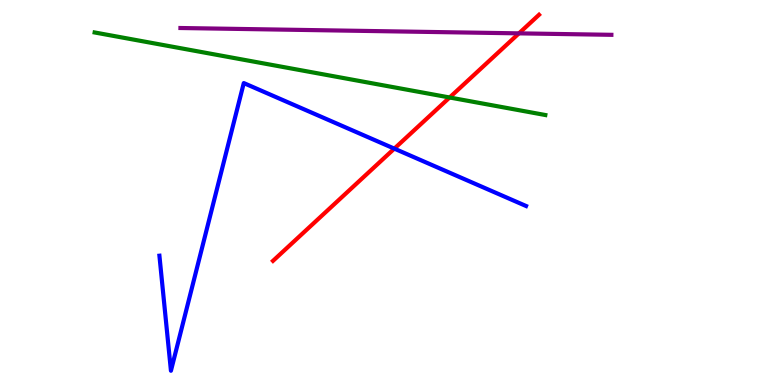[{'lines': ['blue', 'red'], 'intersections': [{'x': 5.09, 'y': 6.14}]}, {'lines': ['green', 'red'], 'intersections': [{'x': 5.8, 'y': 7.47}]}, {'lines': ['purple', 'red'], 'intersections': [{'x': 6.7, 'y': 9.13}]}, {'lines': ['blue', 'green'], 'intersections': []}, {'lines': ['blue', 'purple'], 'intersections': []}, {'lines': ['green', 'purple'], 'intersections': []}]